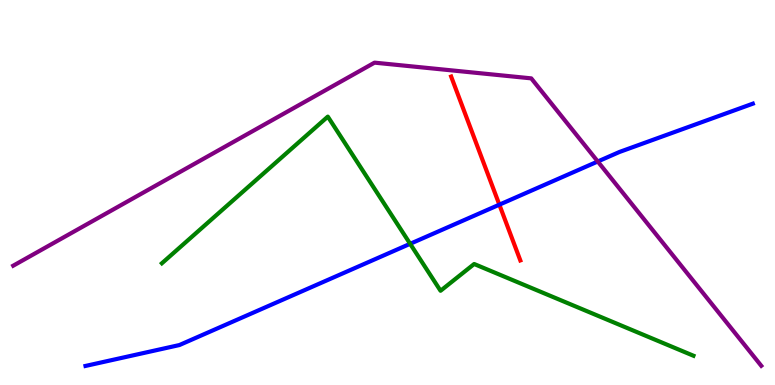[{'lines': ['blue', 'red'], 'intersections': [{'x': 6.44, 'y': 4.68}]}, {'lines': ['green', 'red'], 'intersections': []}, {'lines': ['purple', 'red'], 'intersections': []}, {'lines': ['blue', 'green'], 'intersections': [{'x': 5.29, 'y': 3.67}]}, {'lines': ['blue', 'purple'], 'intersections': [{'x': 7.71, 'y': 5.81}]}, {'lines': ['green', 'purple'], 'intersections': []}]